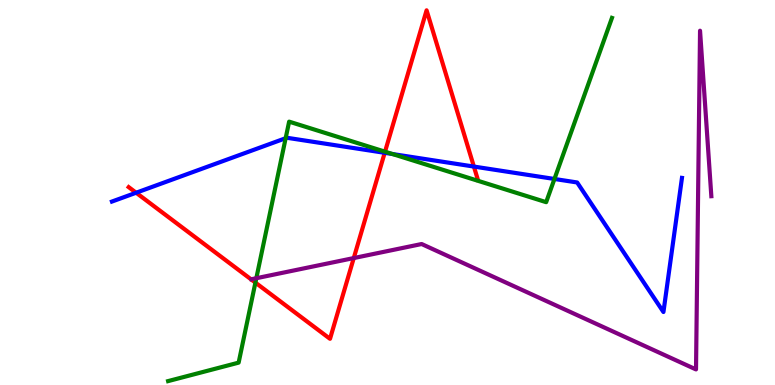[{'lines': ['blue', 'red'], 'intersections': [{'x': 1.76, 'y': 4.99}, {'x': 4.96, 'y': 6.03}, {'x': 6.11, 'y': 5.67}]}, {'lines': ['green', 'red'], 'intersections': [{'x': 3.3, 'y': 2.66}, {'x': 4.97, 'y': 6.06}]}, {'lines': ['purple', 'red'], 'intersections': [{'x': 4.56, 'y': 3.3}]}, {'lines': ['blue', 'green'], 'intersections': [{'x': 3.69, 'y': 6.41}, {'x': 5.06, 'y': 6.0}, {'x': 7.15, 'y': 5.35}]}, {'lines': ['blue', 'purple'], 'intersections': []}, {'lines': ['green', 'purple'], 'intersections': [{'x': 3.31, 'y': 2.77}]}]